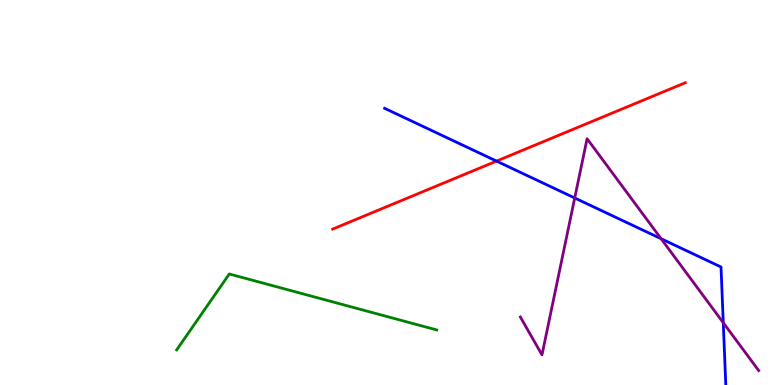[{'lines': ['blue', 'red'], 'intersections': [{'x': 6.41, 'y': 5.82}]}, {'lines': ['green', 'red'], 'intersections': []}, {'lines': ['purple', 'red'], 'intersections': []}, {'lines': ['blue', 'green'], 'intersections': []}, {'lines': ['blue', 'purple'], 'intersections': [{'x': 7.42, 'y': 4.86}, {'x': 8.53, 'y': 3.8}, {'x': 9.33, 'y': 1.62}]}, {'lines': ['green', 'purple'], 'intersections': []}]